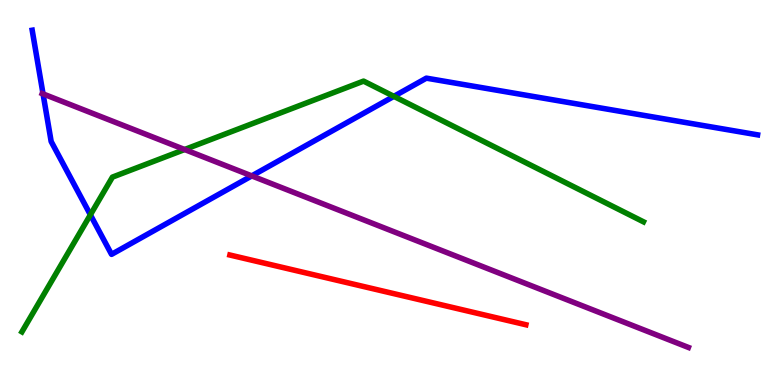[{'lines': ['blue', 'red'], 'intersections': []}, {'lines': ['green', 'red'], 'intersections': []}, {'lines': ['purple', 'red'], 'intersections': []}, {'lines': ['blue', 'green'], 'intersections': [{'x': 1.17, 'y': 4.42}, {'x': 5.08, 'y': 7.5}]}, {'lines': ['blue', 'purple'], 'intersections': [{'x': 0.555, 'y': 7.56}, {'x': 3.25, 'y': 5.43}]}, {'lines': ['green', 'purple'], 'intersections': [{'x': 2.38, 'y': 6.12}]}]